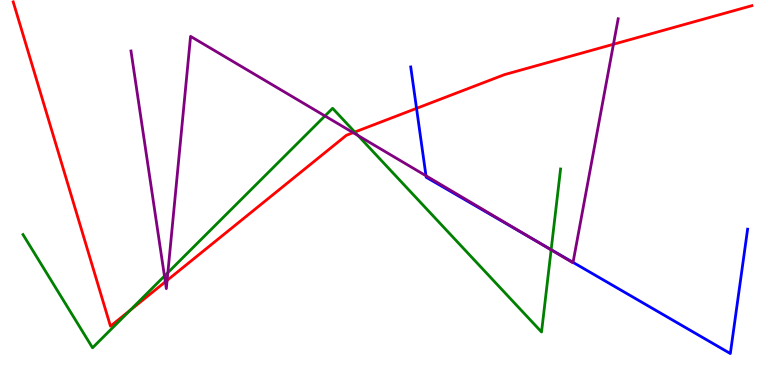[{'lines': ['blue', 'red'], 'intersections': [{'x': 5.37, 'y': 7.19}]}, {'lines': ['green', 'red'], 'intersections': [{'x': 1.68, 'y': 1.94}, {'x': 4.58, 'y': 6.57}]}, {'lines': ['purple', 'red'], 'intersections': [{'x': 2.13, 'y': 2.68}, {'x': 2.16, 'y': 2.72}, {'x': 4.56, 'y': 6.55}, {'x': 7.92, 'y': 8.85}]}, {'lines': ['blue', 'green'], 'intersections': [{'x': 7.11, 'y': 3.51}]}, {'lines': ['blue', 'purple'], 'intersections': [{'x': 5.5, 'y': 5.43}, {'x': 6.89, 'y': 3.78}, {'x': 7.39, 'y': 3.19}]}, {'lines': ['green', 'purple'], 'intersections': [{'x': 2.12, 'y': 2.83}, {'x': 2.17, 'y': 2.92}, {'x': 4.19, 'y': 6.99}, {'x': 4.62, 'y': 6.48}, {'x': 7.11, 'y': 3.51}]}]